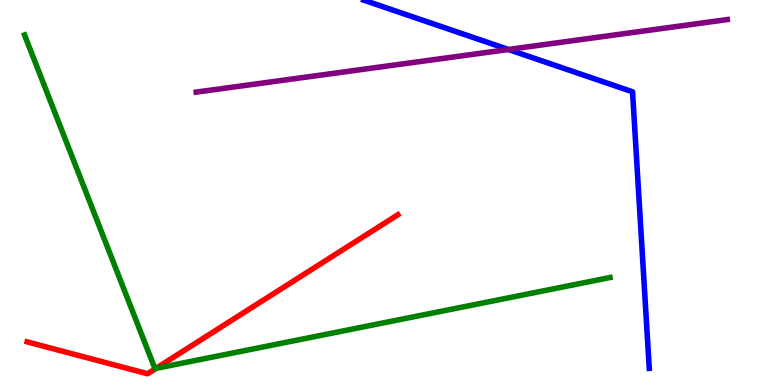[{'lines': ['blue', 'red'], 'intersections': []}, {'lines': ['green', 'red'], 'intersections': [{'x': 2.01, 'y': 0.432}]}, {'lines': ['purple', 'red'], 'intersections': []}, {'lines': ['blue', 'green'], 'intersections': []}, {'lines': ['blue', 'purple'], 'intersections': [{'x': 6.56, 'y': 8.71}]}, {'lines': ['green', 'purple'], 'intersections': []}]